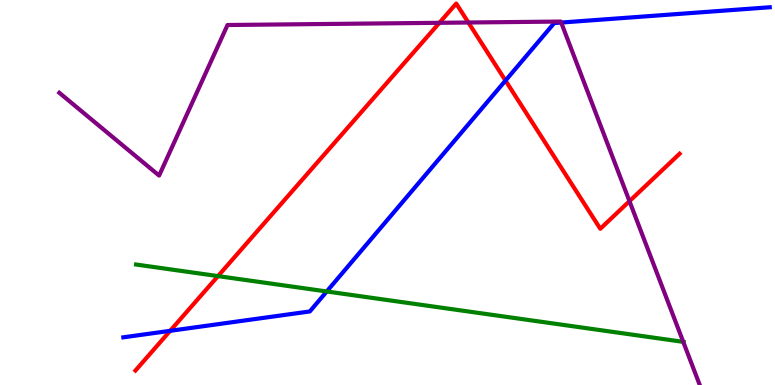[{'lines': ['blue', 'red'], 'intersections': [{'x': 2.2, 'y': 1.41}, {'x': 6.52, 'y': 7.91}]}, {'lines': ['green', 'red'], 'intersections': [{'x': 2.81, 'y': 2.83}]}, {'lines': ['purple', 'red'], 'intersections': [{'x': 5.67, 'y': 9.41}, {'x': 6.04, 'y': 9.42}, {'x': 8.12, 'y': 4.77}]}, {'lines': ['blue', 'green'], 'intersections': [{'x': 4.22, 'y': 2.43}]}, {'lines': ['blue', 'purple'], 'intersections': [{'x': 7.24, 'y': 9.41}]}, {'lines': ['green', 'purple'], 'intersections': [{'x': 8.82, 'y': 1.12}]}]